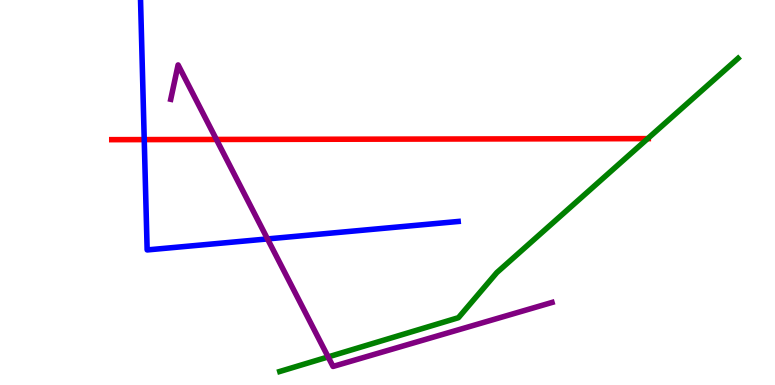[{'lines': ['blue', 'red'], 'intersections': [{'x': 1.86, 'y': 6.37}]}, {'lines': ['green', 'red'], 'intersections': [{'x': 8.36, 'y': 6.4}]}, {'lines': ['purple', 'red'], 'intersections': [{'x': 2.79, 'y': 6.38}]}, {'lines': ['blue', 'green'], 'intersections': []}, {'lines': ['blue', 'purple'], 'intersections': [{'x': 3.45, 'y': 3.79}]}, {'lines': ['green', 'purple'], 'intersections': [{'x': 4.23, 'y': 0.729}]}]